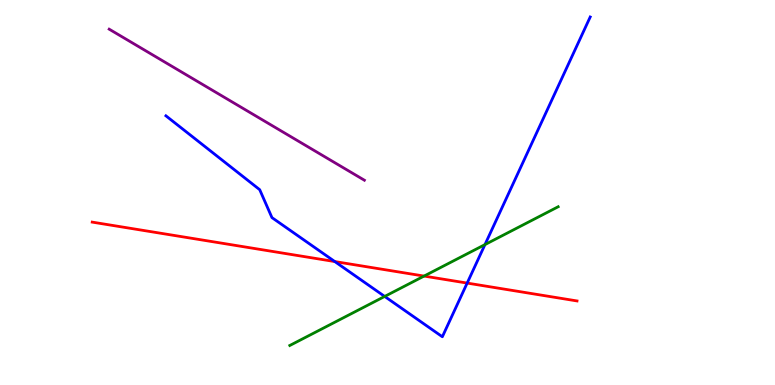[{'lines': ['blue', 'red'], 'intersections': [{'x': 4.32, 'y': 3.21}, {'x': 6.03, 'y': 2.65}]}, {'lines': ['green', 'red'], 'intersections': [{'x': 5.47, 'y': 2.83}]}, {'lines': ['purple', 'red'], 'intersections': []}, {'lines': ['blue', 'green'], 'intersections': [{'x': 4.96, 'y': 2.3}, {'x': 6.26, 'y': 3.65}]}, {'lines': ['blue', 'purple'], 'intersections': []}, {'lines': ['green', 'purple'], 'intersections': []}]